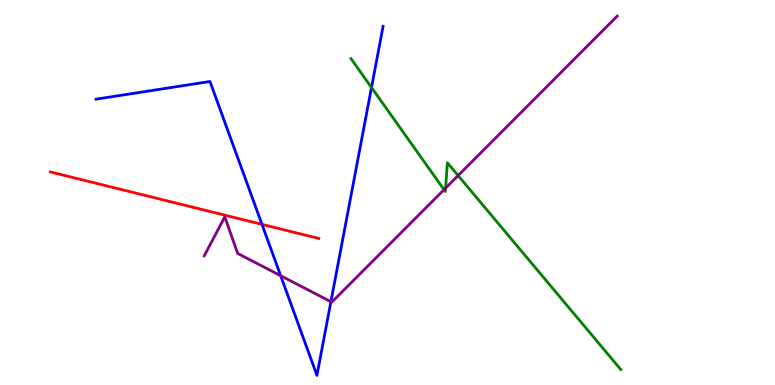[{'lines': ['blue', 'red'], 'intersections': [{'x': 3.38, 'y': 4.17}]}, {'lines': ['green', 'red'], 'intersections': []}, {'lines': ['purple', 'red'], 'intersections': []}, {'lines': ['blue', 'green'], 'intersections': [{'x': 4.79, 'y': 7.73}]}, {'lines': ['blue', 'purple'], 'intersections': [{'x': 3.62, 'y': 2.84}, {'x': 4.27, 'y': 2.16}]}, {'lines': ['green', 'purple'], 'intersections': [{'x': 5.73, 'y': 5.07}, {'x': 5.75, 'y': 5.11}, {'x': 5.91, 'y': 5.44}]}]